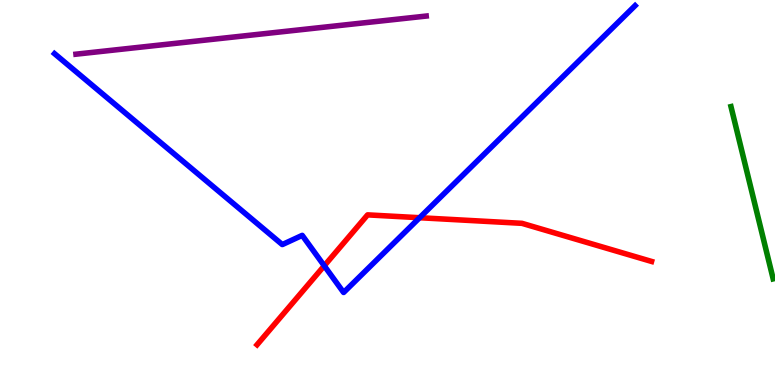[{'lines': ['blue', 'red'], 'intersections': [{'x': 4.18, 'y': 3.1}, {'x': 5.41, 'y': 4.34}]}, {'lines': ['green', 'red'], 'intersections': []}, {'lines': ['purple', 'red'], 'intersections': []}, {'lines': ['blue', 'green'], 'intersections': []}, {'lines': ['blue', 'purple'], 'intersections': []}, {'lines': ['green', 'purple'], 'intersections': []}]